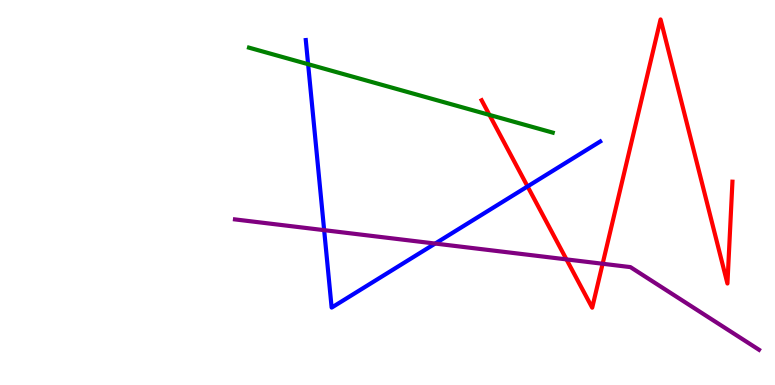[{'lines': ['blue', 'red'], 'intersections': [{'x': 6.81, 'y': 5.16}]}, {'lines': ['green', 'red'], 'intersections': [{'x': 6.32, 'y': 7.02}]}, {'lines': ['purple', 'red'], 'intersections': [{'x': 7.31, 'y': 3.26}, {'x': 7.78, 'y': 3.15}]}, {'lines': ['blue', 'green'], 'intersections': [{'x': 3.98, 'y': 8.33}]}, {'lines': ['blue', 'purple'], 'intersections': [{'x': 4.18, 'y': 4.02}, {'x': 5.62, 'y': 3.67}]}, {'lines': ['green', 'purple'], 'intersections': []}]